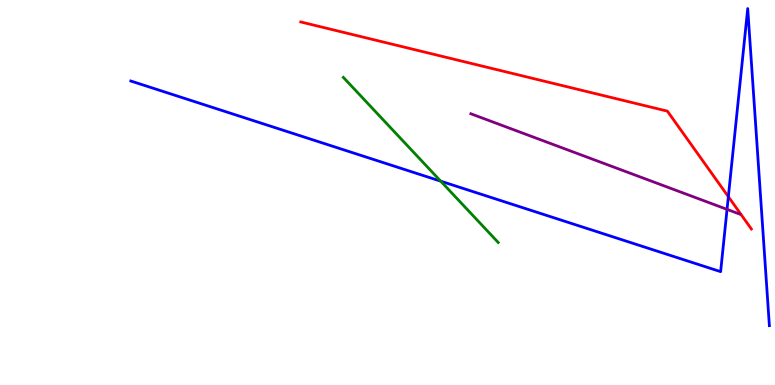[{'lines': ['blue', 'red'], 'intersections': [{'x': 9.4, 'y': 4.89}]}, {'lines': ['green', 'red'], 'intersections': []}, {'lines': ['purple', 'red'], 'intersections': []}, {'lines': ['blue', 'green'], 'intersections': [{'x': 5.69, 'y': 5.29}]}, {'lines': ['blue', 'purple'], 'intersections': [{'x': 9.38, 'y': 4.56}]}, {'lines': ['green', 'purple'], 'intersections': []}]